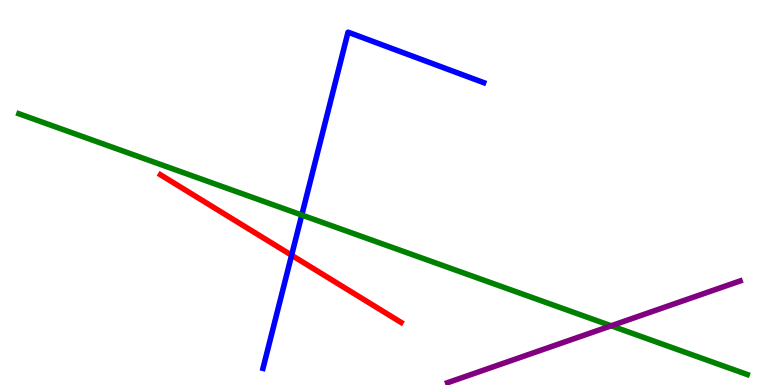[{'lines': ['blue', 'red'], 'intersections': [{'x': 3.76, 'y': 3.37}]}, {'lines': ['green', 'red'], 'intersections': []}, {'lines': ['purple', 'red'], 'intersections': []}, {'lines': ['blue', 'green'], 'intersections': [{'x': 3.89, 'y': 4.41}]}, {'lines': ['blue', 'purple'], 'intersections': []}, {'lines': ['green', 'purple'], 'intersections': [{'x': 7.89, 'y': 1.54}]}]